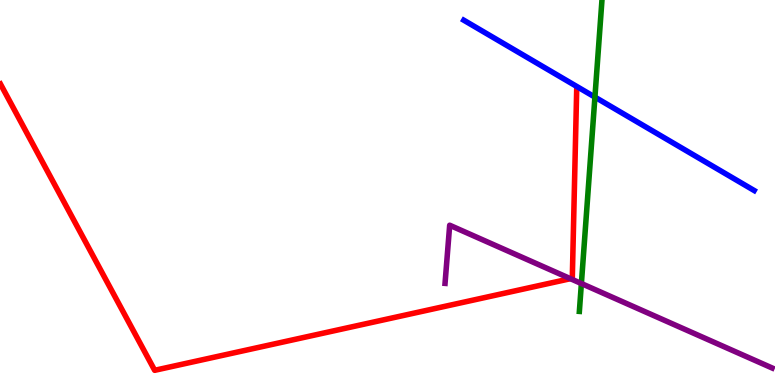[{'lines': ['blue', 'red'], 'intersections': []}, {'lines': ['green', 'red'], 'intersections': []}, {'lines': ['purple', 'red'], 'intersections': [{'x': 7.36, 'y': 2.76}]}, {'lines': ['blue', 'green'], 'intersections': [{'x': 7.68, 'y': 7.48}]}, {'lines': ['blue', 'purple'], 'intersections': []}, {'lines': ['green', 'purple'], 'intersections': [{'x': 7.5, 'y': 2.64}]}]